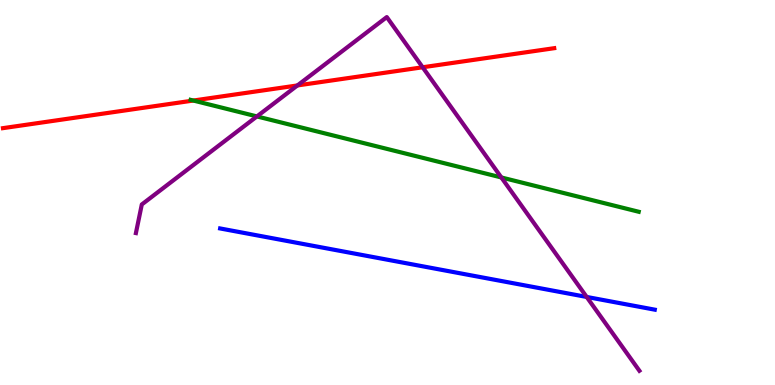[{'lines': ['blue', 'red'], 'intersections': []}, {'lines': ['green', 'red'], 'intersections': [{'x': 2.49, 'y': 7.39}]}, {'lines': ['purple', 'red'], 'intersections': [{'x': 3.84, 'y': 7.78}, {'x': 5.45, 'y': 8.25}]}, {'lines': ['blue', 'green'], 'intersections': []}, {'lines': ['blue', 'purple'], 'intersections': [{'x': 7.57, 'y': 2.29}]}, {'lines': ['green', 'purple'], 'intersections': [{'x': 3.32, 'y': 6.98}, {'x': 6.47, 'y': 5.39}]}]